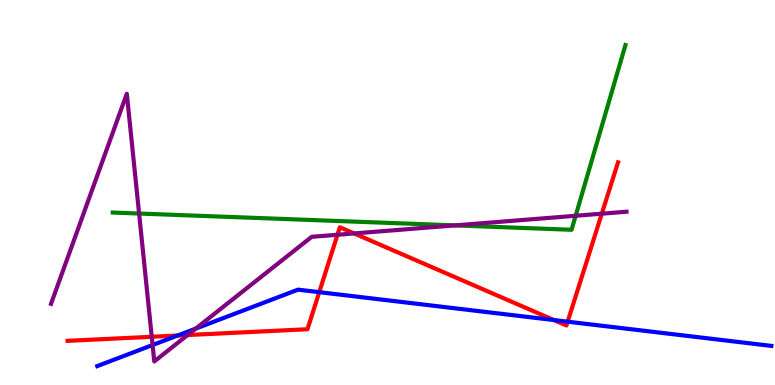[{'lines': ['blue', 'red'], 'intersections': [{'x': 2.29, 'y': 1.29}, {'x': 4.12, 'y': 2.41}, {'x': 7.15, 'y': 1.69}, {'x': 7.32, 'y': 1.64}]}, {'lines': ['green', 'red'], 'intersections': []}, {'lines': ['purple', 'red'], 'intersections': [{'x': 1.96, 'y': 1.25}, {'x': 2.42, 'y': 1.3}, {'x': 4.35, 'y': 3.9}, {'x': 4.57, 'y': 3.94}, {'x': 7.77, 'y': 4.45}]}, {'lines': ['blue', 'green'], 'intersections': []}, {'lines': ['blue', 'purple'], 'intersections': [{'x': 1.97, 'y': 1.04}, {'x': 2.53, 'y': 1.47}]}, {'lines': ['green', 'purple'], 'intersections': [{'x': 1.79, 'y': 4.45}, {'x': 5.87, 'y': 4.15}, {'x': 7.43, 'y': 4.4}]}]